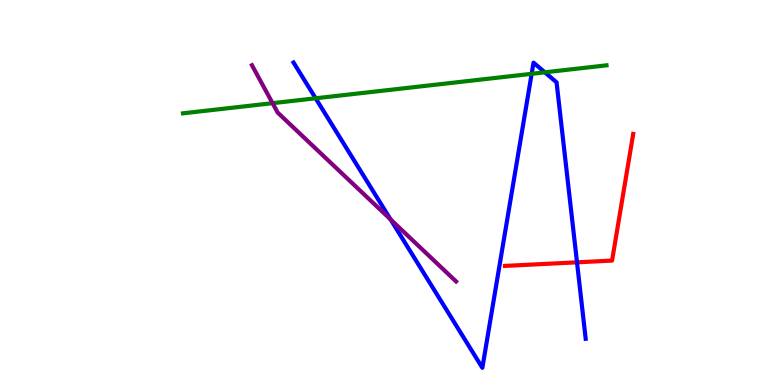[{'lines': ['blue', 'red'], 'intersections': [{'x': 7.45, 'y': 3.19}]}, {'lines': ['green', 'red'], 'intersections': []}, {'lines': ['purple', 'red'], 'intersections': []}, {'lines': ['blue', 'green'], 'intersections': [{'x': 4.07, 'y': 7.45}, {'x': 6.86, 'y': 8.08}, {'x': 7.03, 'y': 8.12}]}, {'lines': ['blue', 'purple'], 'intersections': [{'x': 5.04, 'y': 4.3}]}, {'lines': ['green', 'purple'], 'intersections': [{'x': 3.52, 'y': 7.32}]}]